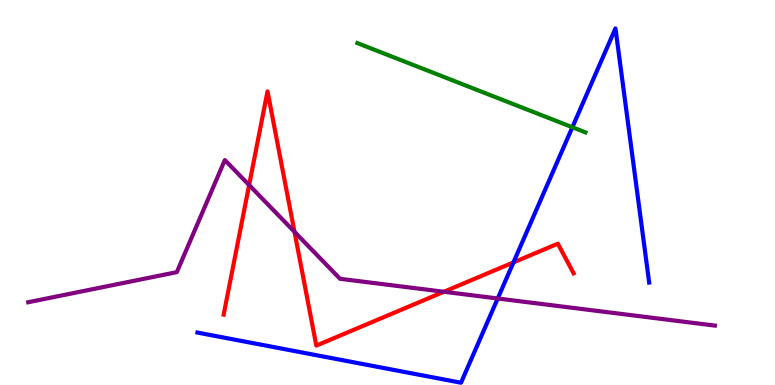[{'lines': ['blue', 'red'], 'intersections': [{'x': 6.63, 'y': 3.18}]}, {'lines': ['green', 'red'], 'intersections': []}, {'lines': ['purple', 'red'], 'intersections': [{'x': 3.21, 'y': 5.19}, {'x': 3.8, 'y': 3.98}, {'x': 5.73, 'y': 2.42}]}, {'lines': ['blue', 'green'], 'intersections': [{'x': 7.39, 'y': 6.69}]}, {'lines': ['blue', 'purple'], 'intersections': [{'x': 6.42, 'y': 2.25}]}, {'lines': ['green', 'purple'], 'intersections': []}]